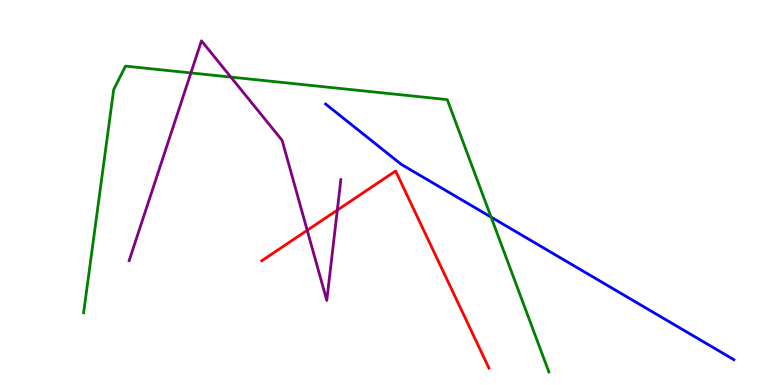[{'lines': ['blue', 'red'], 'intersections': []}, {'lines': ['green', 'red'], 'intersections': []}, {'lines': ['purple', 'red'], 'intersections': [{'x': 3.96, 'y': 4.02}, {'x': 4.35, 'y': 4.54}]}, {'lines': ['blue', 'green'], 'intersections': [{'x': 6.34, 'y': 4.36}]}, {'lines': ['blue', 'purple'], 'intersections': []}, {'lines': ['green', 'purple'], 'intersections': [{'x': 2.46, 'y': 8.11}, {'x': 2.98, 'y': 8.0}]}]